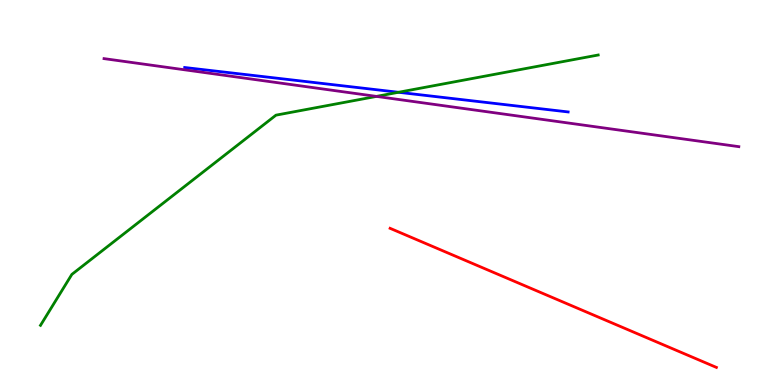[{'lines': ['blue', 'red'], 'intersections': []}, {'lines': ['green', 'red'], 'intersections': []}, {'lines': ['purple', 'red'], 'intersections': []}, {'lines': ['blue', 'green'], 'intersections': [{'x': 5.14, 'y': 7.6}]}, {'lines': ['blue', 'purple'], 'intersections': []}, {'lines': ['green', 'purple'], 'intersections': [{'x': 4.86, 'y': 7.5}]}]